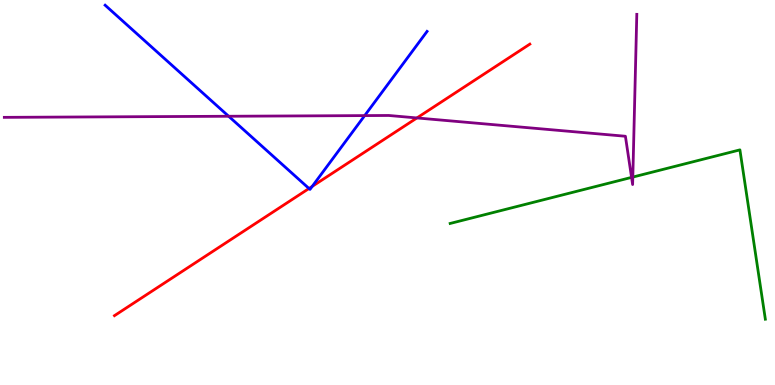[{'lines': ['blue', 'red'], 'intersections': [{'x': 3.99, 'y': 5.1}, {'x': 4.03, 'y': 5.16}]}, {'lines': ['green', 'red'], 'intersections': []}, {'lines': ['purple', 'red'], 'intersections': [{'x': 5.38, 'y': 6.94}]}, {'lines': ['blue', 'green'], 'intersections': []}, {'lines': ['blue', 'purple'], 'intersections': [{'x': 2.95, 'y': 6.98}, {'x': 4.71, 'y': 7.0}]}, {'lines': ['green', 'purple'], 'intersections': [{'x': 8.15, 'y': 5.39}, {'x': 8.17, 'y': 5.4}]}]